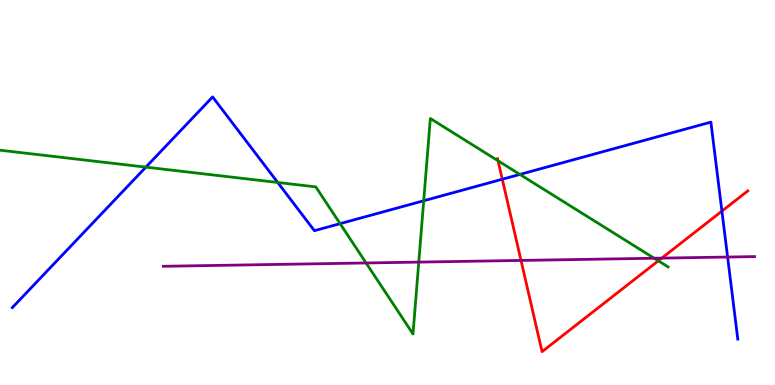[{'lines': ['blue', 'red'], 'intersections': [{'x': 6.48, 'y': 5.34}, {'x': 9.32, 'y': 4.52}]}, {'lines': ['green', 'red'], 'intersections': [{'x': 6.43, 'y': 5.82}, {'x': 8.49, 'y': 3.23}]}, {'lines': ['purple', 'red'], 'intersections': [{'x': 6.72, 'y': 3.24}, {'x': 8.54, 'y': 3.3}]}, {'lines': ['blue', 'green'], 'intersections': [{'x': 1.88, 'y': 5.66}, {'x': 3.58, 'y': 5.26}, {'x': 4.39, 'y': 4.19}, {'x': 5.47, 'y': 4.79}, {'x': 6.71, 'y': 5.47}]}, {'lines': ['blue', 'purple'], 'intersections': [{'x': 9.39, 'y': 3.32}]}, {'lines': ['green', 'purple'], 'intersections': [{'x': 4.72, 'y': 3.17}, {'x': 5.4, 'y': 3.19}, {'x': 8.44, 'y': 3.29}]}]